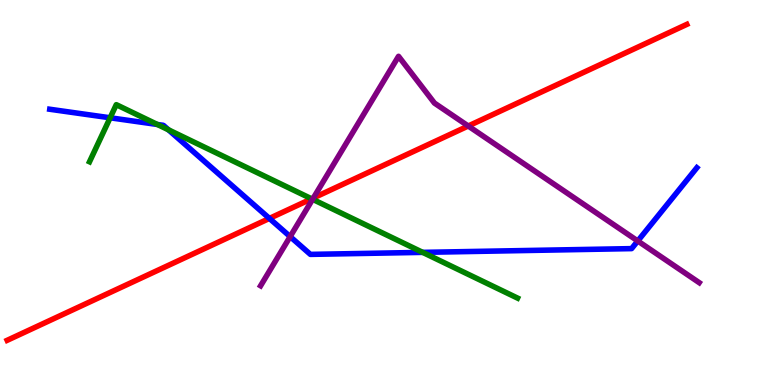[{'lines': ['blue', 'red'], 'intersections': [{'x': 3.48, 'y': 4.33}]}, {'lines': ['green', 'red'], 'intersections': [{'x': 4.02, 'y': 4.84}]}, {'lines': ['purple', 'red'], 'intersections': [{'x': 4.04, 'y': 4.86}, {'x': 6.04, 'y': 6.73}]}, {'lines': ['blue', 'green'], 'intersections': [{'x': 1.42, 'y': 6.94}, {'x': 2.03, 'y': 6.77}, {'x': 2.17, 'y': 6.63}, {'x': 5.45, 'y': 3.44}]}, {'lines': ['blue', 'purple'], 'intersections': [{'x': 3.74, 'y': 3.85}, {'x': 8.23, 'y': 3.74}]}, {'lines': ['green', 'purple'], 'intersections': [{'x': 4.03, 'y': 4.82}]}]